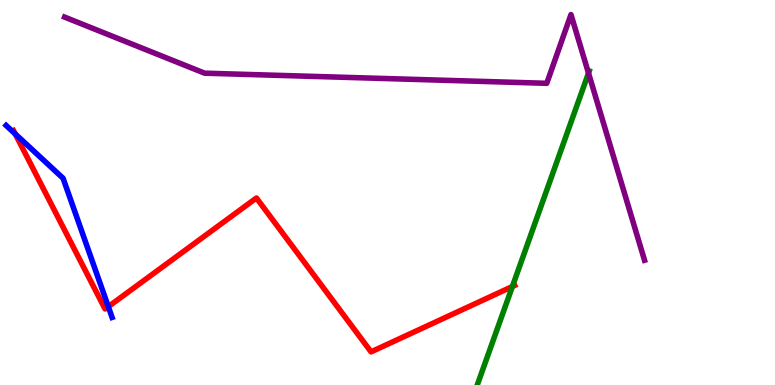[{'lines': ['blue', 'red'], 'intersections': [{'x': 0.196, 'y': 6.52}, {'x': 1.4, 'y': 2.04}]}, {'lines': ['green', 'red'], 'intersections': [{'x': 6.61, 'y': 2.56}]}, {'lines': ['purple', 'red'], 'intersections': []}, {'lines': ['blue', 'green'], 'intersections': []}, {'lines': ['blue', 'purple'], 'intersections': []}, {'lines': ['green', 'purple'], 'intersections': [{'x': 7.59, 'y': 8.1}]}]